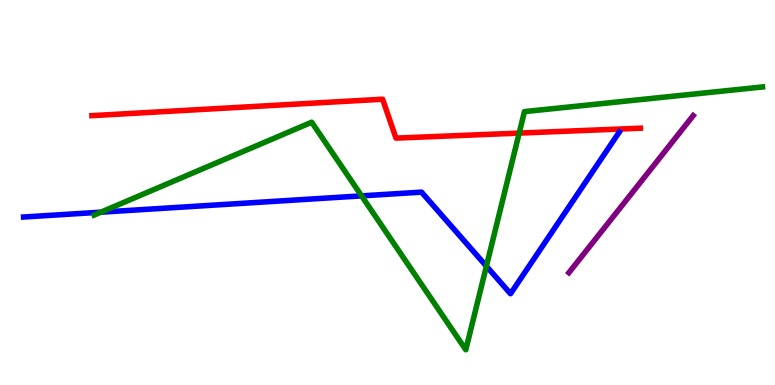[{'lines': ['blue', 'red'], 'intersections': []}, {'lines': ['green', 'red'], 'intersections': [{'x': 6.7, 'y': 6.54}]}, {'lines': ['purple', 'red'], 'intersections': []}, {'lines': ['blue', 'green'], 'intersections': [{'x': 1.3, 'y': 4.49}, {'x': 4.67, 'y': 4.91}, {'x': 6.28, 'y': 3.09}]}, {'lines': ['blue', 'purple'], 'intersections': []}, {'lines': ['green', 'purple'], 'intersections': []}]